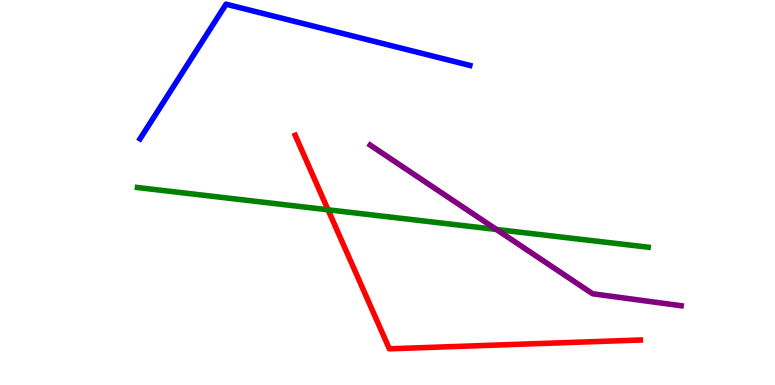[{'lines': ['blue', 'red'], 'intersections': []}, {'lines': ['green', 'red'], 'intersections': [{'x': 4.23, 'y': 4.55}]}, {'lines': ['purple', 'red'], 'intersections': []}, {'lines': ['blue', 'green'], 'intersections': []}, {'lines': ['blue', 'purple'], 'intersections': []}, {'lines': ['green', 'purple'], 'intersections': [{'x': 6.41, 'y': 4.04}]}]